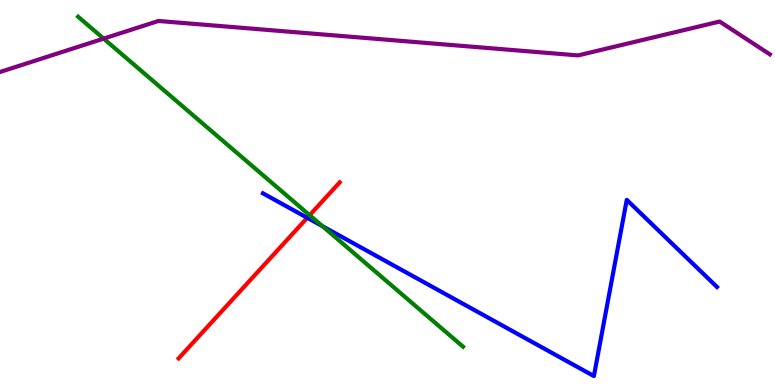[{'lines': ['blue', 'red'], 'intersections': [{'x': 3.96, 'y': 4.34}]}, {'lines': ['green', 'red'], 'intersections': [{'x': 4.0, 'y': 4.41}]}, {'lines': ['purple', 'red'], 'intersections': []}, {'lines': ['blue', 'green'], 'intersections': [{'x': 4.16, 'y': 4.12}]}, {'lines': ['blue', 'purple'], 'intersections': []}, {'lines': ['green', 'purple'], 'intersections': [{'x': 1.34, 'y': 9.0}]}]